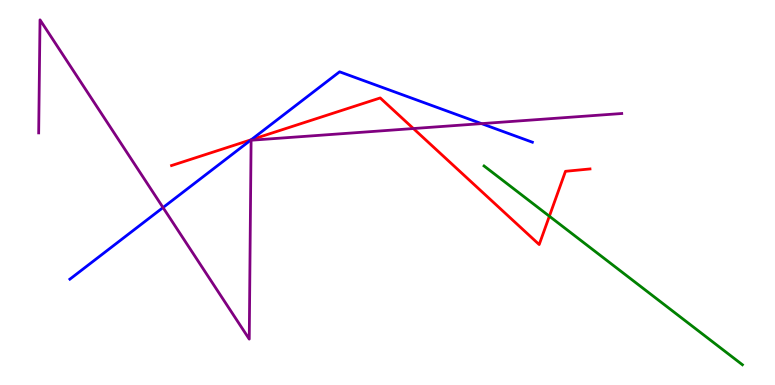[{'lines': ['blue', 'red'], 'intersections': [{'x': 3.24, 'y': 6.37}]}, {'lines': ['green', 'red'], 'intersections': [{'x': 7.09, 'y': 4.38}]}, {'lines': ['purple', 'red'], 'intersections': [{'x': 5.33, 'y': 6.66}]}, {'lines': ['blue', 'green'], 'intersections': []}, {'lines': ['blue', 'purple'], 'intersections': [{'x': 2.1, 'y': 4.61}, {'x': 6.21, 'y': 6.79}]}, {'lines': ['green', 'purple'], 'intersections': []}]